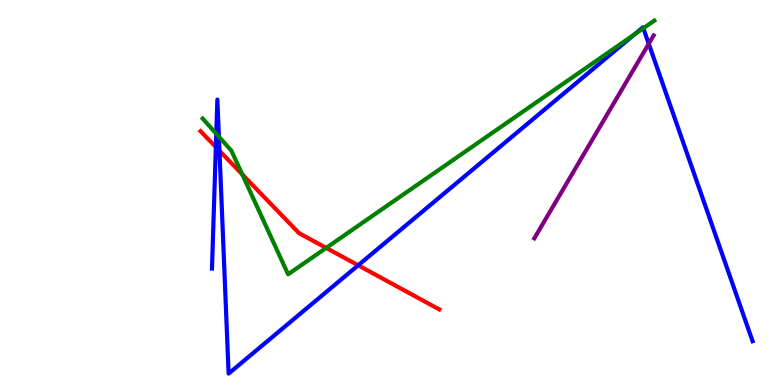[{'lines': ['blue', 'red'], 'intersections': [{'x': 2.79, 'y': 6.18}, {'x': 2.83, 'y': 6.08}, {'x': 4.62, 'y': 3.11}]}, {'lines': ['green', 'red'], 'intersections': [{'x': 3.13, 'y': 5.47}, {'x': 4.21, 'y': 3.56}]}, {'lines': ['purple', 'red'], 'intersections': []}, {'lines': ['blue', 'green'], 'intersections': [{'x': 2.79, 'y': 6.53}, {'x': 2.82, 'y': 6.45}, {'x': 8.19, 'y': 9.11}, {'x': 8.3, 'y': 9.27}]}, {'lines': ['blue', 'purple'], 'intersections': [{'x': 8.37, 'y': 8.86}]}, {'lines': ['green', 'purple'], 'intersections': []}]